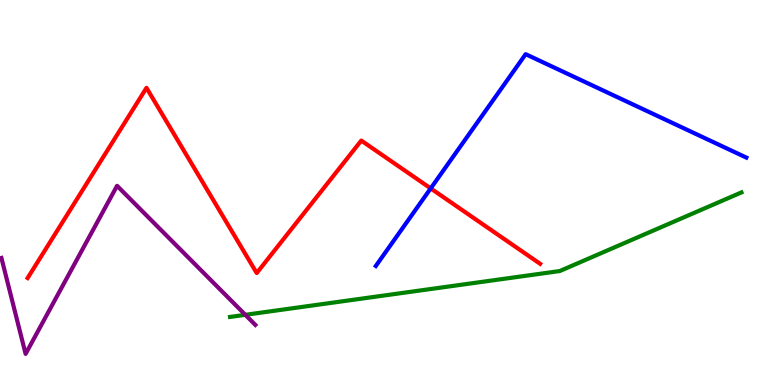[{'lines': ['blue', 'red'], 'intersections': [{'x': 5.56, 'y': 5.11}]}, {'lines': ['green', 'red'], 'intersections': []}, {'lines': ['purple', 'red'], 'intersections': []}, {'lines': ['blue', 'green'], 'intersections': []}, {'lines': ['blue', 'purple'], 'intersections': []}, {'lines': ['green', 'purple'], 'intersections': [{'x': 3.17, 'y': 1.82}]}]